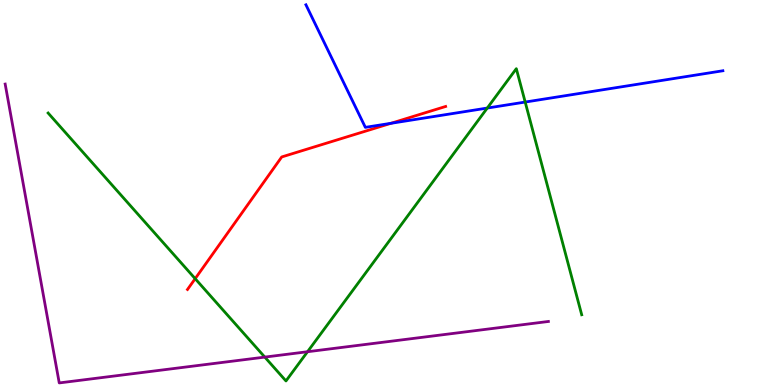[{'lines': ['blue', 'red'], 'intersections': [{'x': 5.05, 'y': 6.8}]}, {'lines': ['green', 'red'], 'intersections': [{'x': 2.52, 'y': 2.76}]}, {'lines': ['purple', 'red'], 'intersections': []}, {'lines': ['blue', 'green'], 'intersections': [{'x': 6.29, 'y': 7.19}, {'x': 6.78, 'y': 7.35}]}, {'lines': ['blue', 'purple'], 'intersections': []}, {'lines': ['green', 'purple'], 'intersections': [{'x': 3.42, 'y': 0.725}, {'x': 3.97, 'y': 0.864}]}]